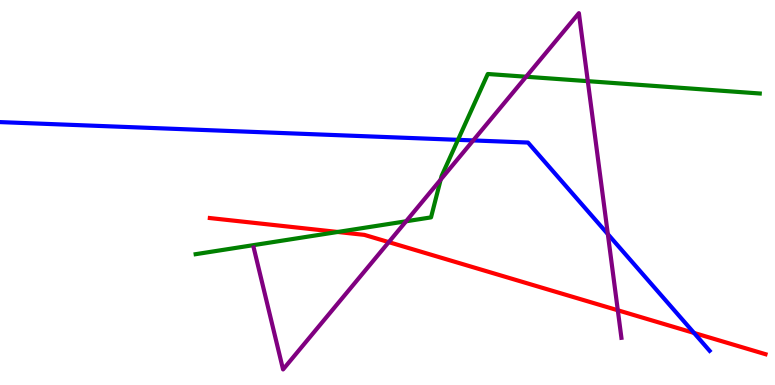[{'lines': ['blue', 'red'], 'intersections': [{'x': 8.96, 'y': 1.35}]}, {'lines': ['green', 'red'], 'intersections': [{'x': 4.36, 'y': 3.97}]}, {'lines': ['purple', 'red'], 'intersections': [{'x': 5.02, 'y': 3.71}, {'x': 7.97, 'y': 1.94}]}, {'lines': ['blue', 'green'], 'intersections': [{'x': 5.91, 'y': 6.37}]}, {'lines': ['blue', 'purple'], 'intersections': [{'x': 6.11, 'y': 6.35}, {'x': 7.84, 'y': 3.92}]}, {'lines': ['green', 'purple'], 'intersections': [{'x': 5.24, 'y': 4.25}, {'x': 5.69, 'y': 5.33}, {'x': 6.79, 'y': 8.01}, {'x': 7.58, 'y': 7.89}]}]